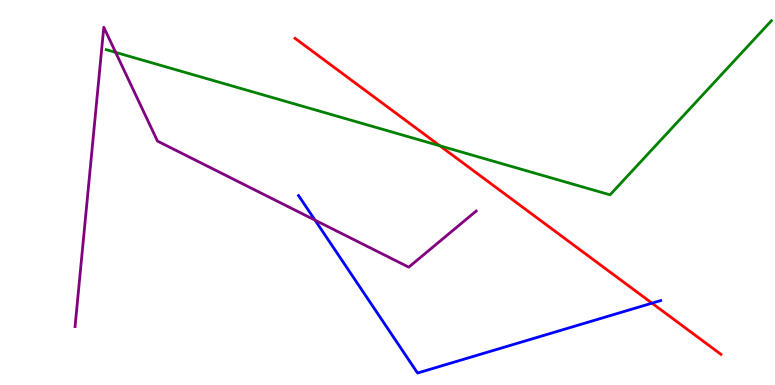[{'lines': ['blue', 'red'], 'intersections': [{'x': 8.41, 'y': 2.13}]}, {'lines': ['green', 'red'], 'intersections': [{'x': 5.68, 'y': 6.21}]}, {'lines': ['purple', 'red'], 'intersections': []}, {'lines': ['blue', 'green'], 'intersections': []}, {'lines': ['blue', 'purple'], 'intersections': [{'x': 4.06, 'y': 4.28}]}, {'lines': ['green', 'purple'], 'intersections': [{'x': 1.49, 'y': 8.64}]}]